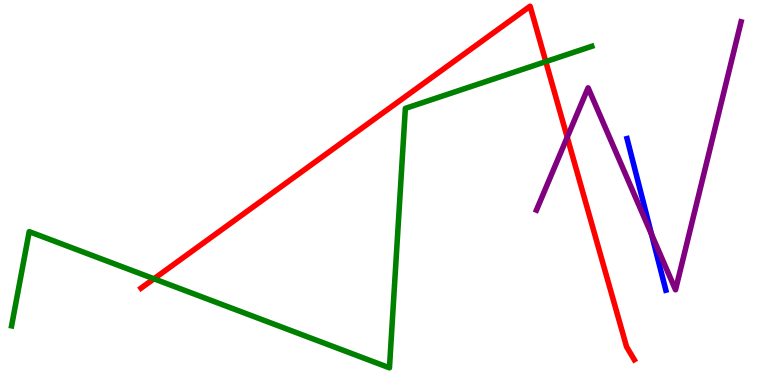[{'lines': ['blue', 'red'], 'intersections': []}, {'lines': ['green', 'red'], 'intersections': [{'x': 1.99, 'y': 2.76}, {'x': 7.04, 'y': 8.4}]}, {'lines': ['purple', 'red'], 'intersections': [{'x': 7.32, 'y': 6.43}]}, {'lines': ['blue', 'green'], 'intersections': []}, {'lines': ['blue', 'purple'], 'intersections': [{'x': 8.41, 'y': 3.91}]}, {'lines': ['green', 'purple'], 'intersections': []}]